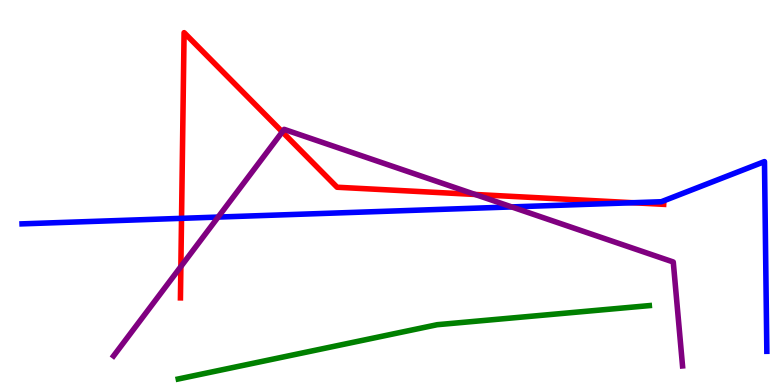[{'lines': ['blue', 'red'], 'intersections': [{'x': 2.34, 'y': 4.33}, {'x': 8.17, 'y': 4.73}]}, {'lines': ['green', 'red'], 'intersections': []}, {'lines': ['purple', 'red'], 'intersections': [{'x': 2.33, 'y': 3.08}, {'x': 3.64, 'y': 6.57}, {'x': 6.13, 'y': 4.95}]}, {'lines': ['blue', 'green'], 'intersections': []}, {'lines': ['blue', 'purple'], 'intersections': [{'x': 2.81, 'y': 4.36}, {'x': 6.6, 'y': 4.63}]}, {'lines': ['green', 'purple'], 'intersections': []}]